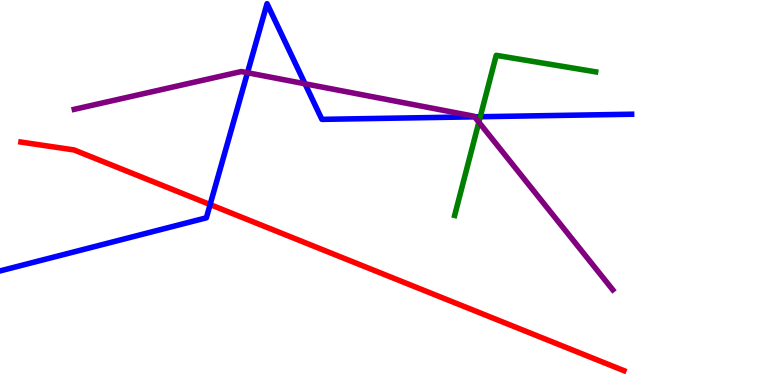[{'lines': ['blue', 'red'], 'intersections': [{'x': 2.71, 'y': 4.69}]}, {'lines': ['green', 'red'], 'intersections': []}, {'lines': ['purple', 'red'], 'intersections': []}, {'lines': ['blue', 'green'], 'intersections': [{'x': 6.2, 'y': 6.97}]}, {'lines': ['blue', 'purple'], 'intersections': [{'x': 3.19, 'y': 8.11}, {'x': 3.94, 'y': 7.82}, {'x': 6.12, 'y': 6.97}]}, {'lines': ['green', 'purple'], 'intersections': [{'x': 6.18, 'y': 6.83}]}]